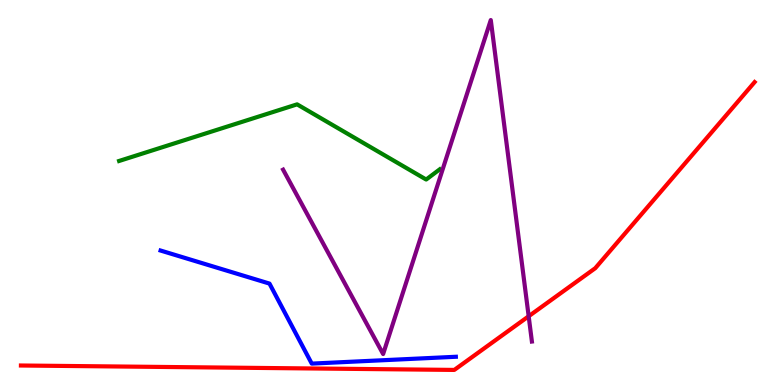[{'lines': ['blue', 'red'], 'intersections': []}, {'lines': ['green', 'red'], 'intersections': []}, {'lines': ['purple', 'red'], 'intersections': [{'x': 6.82, 'y': 1.79}]}, {'lines': ['blue', 'green'], 'intersections': []}, {'lines': ['blue', 'purple'], 'intersections': []}, {'lines': ['green', 'purple'], 'intersections': []}]